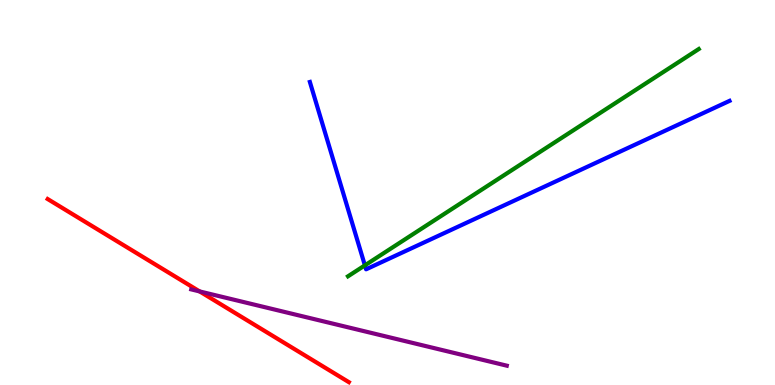[{'lines': ['blue', 'red'], 'intersections': []}, {'lines': ['green', 'red'], 'intersections': []}, {'lines': ['purple', 'red'], 'intersections': [{'x': 2.58, 'y': 2.43}]}, {'lines': ['blue', 'green'], 'intersections': [{'x': 4.71, 'y': 3.11}]}, {'lines': ['blue', 'purple'], 'intersections': []}, {'lines': ['green', 'purple'], 'intersections': []}]